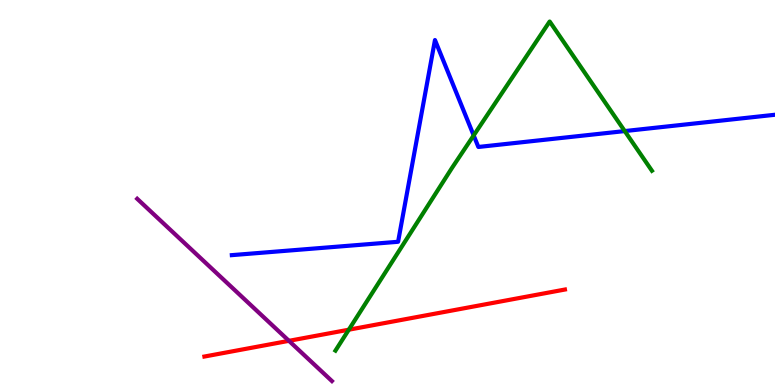[{'lines': ['blue', 'red'], 'intersections': []}, {'lines': ['green', 'red'], 'intersections': [{'x': 4.5, 'y': 1.44}]}, {'lines': ['purple', 'red'], 'intersections': [{'x': 3.73, 'y': 1.15}]}, {'lines': ['blue', 'green'], 'intersections': [{'x': 6.11, 'y': 6.48}, {'x': 8.06, 'y': 6.6}]}, {'lines': ['blue', 'purple'], 'intersections': []}, {'lines': ['green', 'purple'], 'intersections': []}]